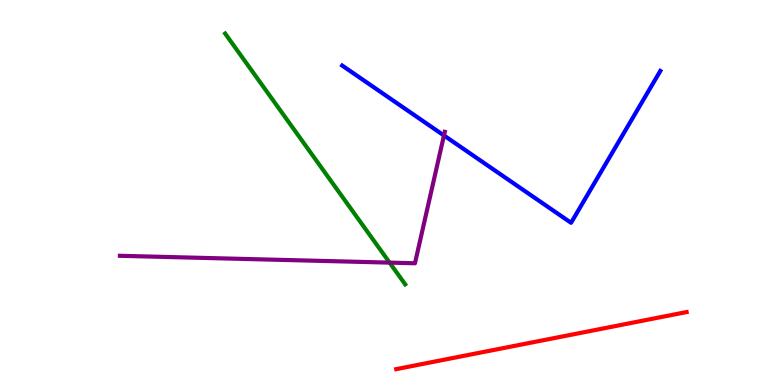[{'lines': ['blue', 'red'], 'intersections': []}, {'lines': ['green', 'red'], 'intersections': []}, {'lines': ['purple', 'red'], 'intersections': []}, {'lines': ['blue', 'green'], 'intersections': []}, {'lines': ['blue', 'purple'], 'intersections': [{'x': 5.73, 'y': 6.48}]}, {'lines': ['green', 'purple'], 'intersections': [{'x': 5.03, 'y': 3.18}]}]